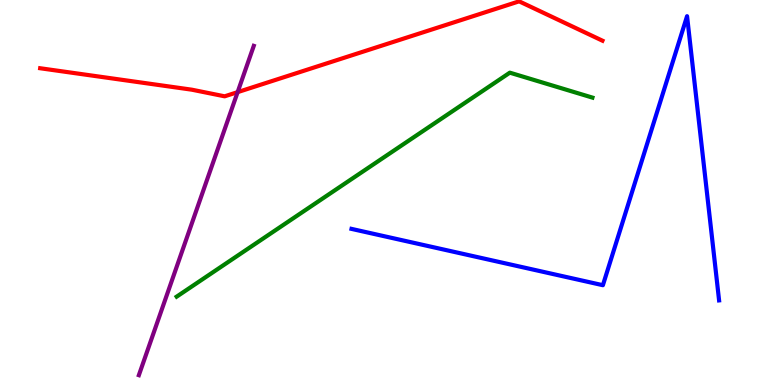[{'lines': ['blue', 'red'], 'intersections': []}, {'lines': ['green', 'red'], 'intersections': []}, {'lines': ['purple', 'red'], 'intersections': [{'x': 3.07, 'y': 7.61}]}, {'lines': ['blue', 'green'], 'intersections': []}, {'lines': ['blue', 'purple'], 'intersections': []}, {'lines': ['green', 'purple'], 'intersections': []}]